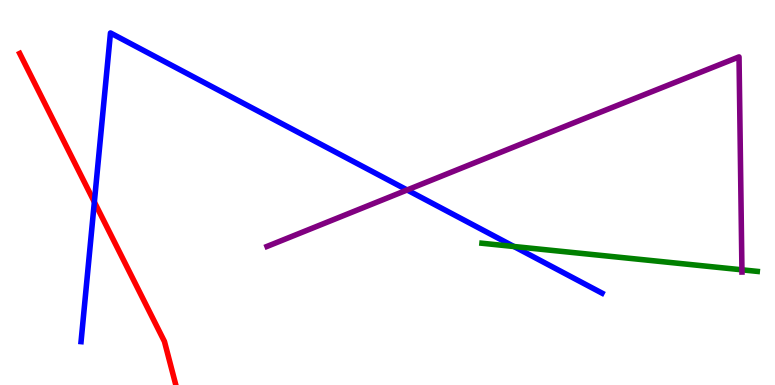[{'lines': ['blue', 'red'], 'intersections': [{'x': 1.22, 'y': 4.75}]}, {'lines': ['green', 'red'], 'intersections': []}, {'lines': ['purple', 'red'], 'intersections': []}, {'lines': ['blue', 'green'], 'intersections': [{'x': 6.63, 'y': 3.6}]}, {'lines': ['blue', 'purple'], 'intersections': [{'x': 5.25, 'y': 5.07}]}, {'lines': ['green', 'purple'], 'intersections': [{'x': 9.57, 'y': 2.99}]}]